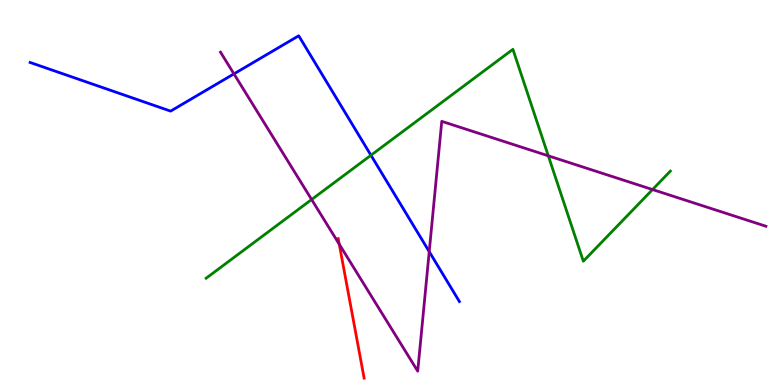[{'lines': ['blue', 'red'], 'intersections': []}, {'lines': ['green', 'red'], 'intersections': []}, {'lines': ['purple', 'red'], 'intersections': [{'x': 4.38, 'y': 3.66}]}, {'lines': ['blue', 'green'], 'intersections': [{'x': 4.79, 'y': 5.97}]}, {'lines': ['blue', 'purple'], 'intersections': [{'x': 3.02, 'y': 8.08}, {'x': 5.54, 'y': 3.46}]}, {'lines': ['green', 'purple'], 'intersections': [{'x': 4.02, 'y': 4.82}, {'x': 7.07, 'y': 5.95}, {'x': 8.42, 'y': 5.08}]}]